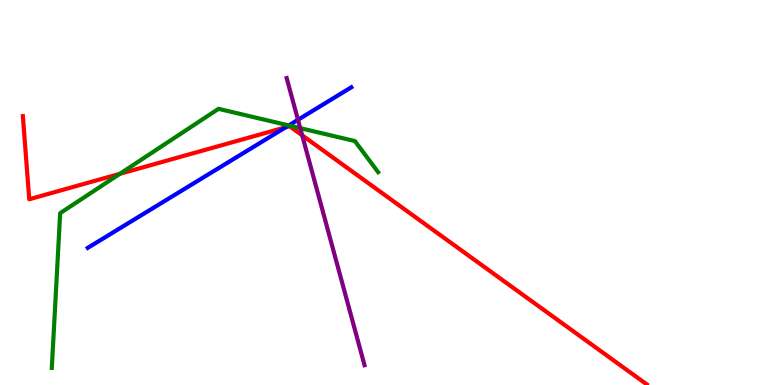[{'lines': ['blue', 'red'], 'intersections': [{'x': 3.69, 'y': 6.69}]}, {'lines': ['green', 'red'], 'intersections': [{'x': 1.55, 'y': 5.48}]}, {'lines': ['purple', 'red'], 'intersections': [{'x': 3.9, 'y': 6.49}]}, {'lines': ['blue', 'green'], 'intersections': [{'x': 3.73, 'y': 6.74}]}, {'lines': ['blue', 'purple'], 'intersections': [{'x': 3.84, 'y': 6.89}]}, {'lines': ['green', 'purple'], 'intersections': [{'x': 3.87, 'y': 6.67}]}]